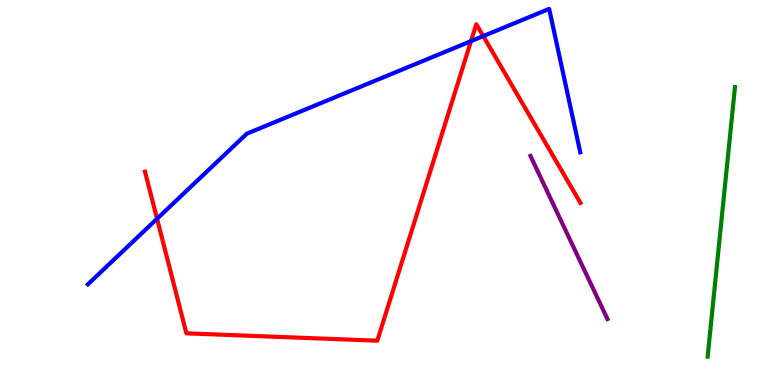[{'lines': ['blue', 'red'], 'intersections': [{'x': 2.03, 'y': 4.32}, {'x': 6.08, 'y': 8.93}, {'x': 6.24, 'y': 9.06}]}, {'lines': ['green', 'red'], 'intersections': []}, {'lines': ['purple', 'red'], 'intersections': []}, {'lines': ['blue', 'green'], 'intersections': []}, {'lines': ['blue', 'purple'], 'intersections': []}, {'lines': ['green', 'purple'], 'intersections': []}]